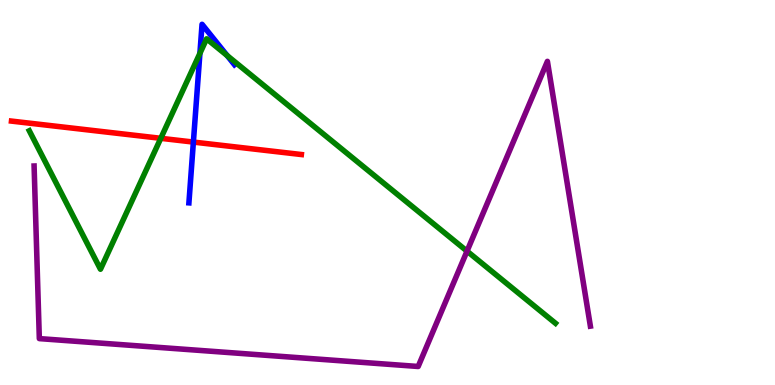[{'lines': ['blue', 'red'], 'intersections': [{'x': 2.5, 'y': 6.31}]}, {'lines': ['green', 'red'], 'intersections': [{'x': 2.07, 'y': 6.41}]}, {'lines': ['purple', 'red'], 'intersections': []}, {'lines': ['blue', 'green'], 'intersections': [{'x': 2.58, 'y': 8.61}, {'x': 2.93, 'y': 8.56}]}, {'lines': ['blue', 'purple'], 'intersections': []}, {'lines': ['green', 'purple'], 'intersections': [{'x': 6.03, 'y': 3.48}]}]